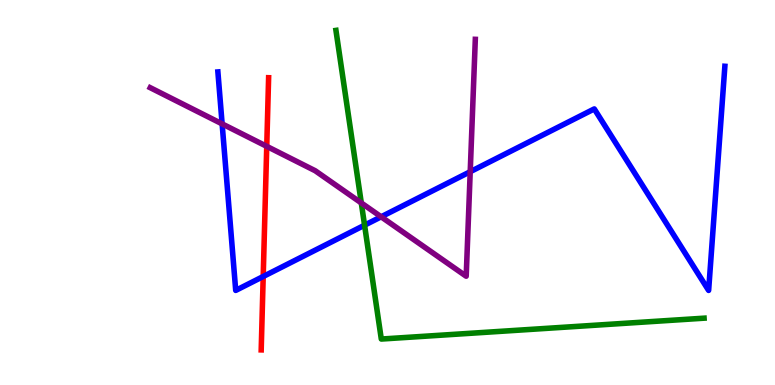[{'lines': ['blue', 'red'], 'intersections': [{'x': 3.4, 'y': 2.82}]}, {'lines': ['green', 'red'], 'intersections': []}, {'lines': ['purple', 'red'], 'intersections': [{'x': 3.44, 'y': 6.2}]}, {'lines': ['blue', 'green'], 'intersections': [{'x': 4.7, 'y': 4.15}]}, {'lines': ['blue', 'purple'], 'intersections': [{'x': 2.87, 'y': 6.78}, {'x': 4.92, 'y': 4.37}, {'x': 6.07, 'y': 5.54}]}, {'lines': ['green', 'purple'], 'intersections': [{'x': 4.66, 'y': 4.73}]}]